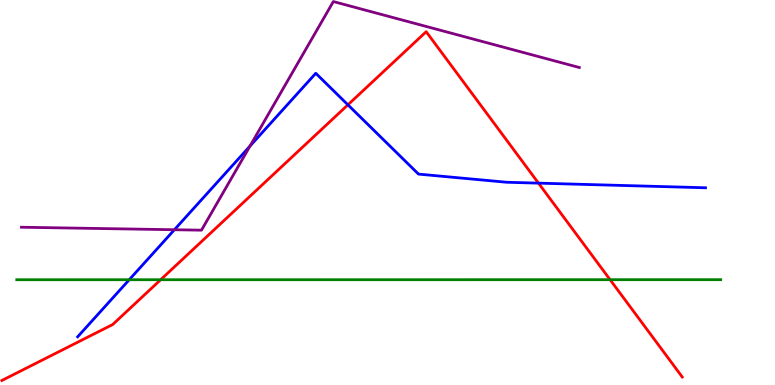[{'lines': ['blue', 'red'], 'intersections': [{'x': 4.49, 'y': 7.28}, {'x': 6.95, 'y': 5.24}]}, {'lines': ['green', 'red'], 'intersections': [{'x': 2.07, 'y': 2.73}, {'x': 7.87, 'y': 2.74}]}, {'lines': ['purple', 'red'], 'intersections': []}, {'lines': ['blue', 'green'], 'intersections': [{'x': 1.67, 'y': 2.73}]}, {'lines': ['blue', 'purple'], 'intersections': [{'x': 2.25, 'y': 4.03}, {'x': 3.23, 'y': 6.21}]}, {'lines': ['green', 'purple'], 'intersections': []}]